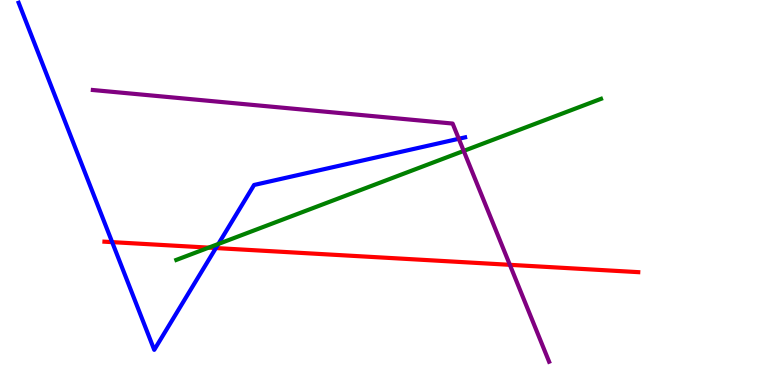[{'lines': ['blue', 'red'], 'intersections': [{'x': 1.45, 'y': 3.71}, {'x': 2.79, 'y': 3.56}]}, {'lines': ['green', 'red'], 'intersections': [{'x': 2.69, 'y': 3.57}]}, {'lines': ['purple', 'red'], 'intersections': [{'x': 6.58, 'y': 3.12}]}, {'lines': ['blue', 'green'], 'intersections': [{'x': 2.82, 'y': 3.66}]}, {'lines': ['blue', 'purple'], 'intersections': [{'x': 5.92, 'y': 6.4}]}, {'lines': ['green', 'purple'], 'intersections': [{'x': 5.98, 'y': 6.08}]}]